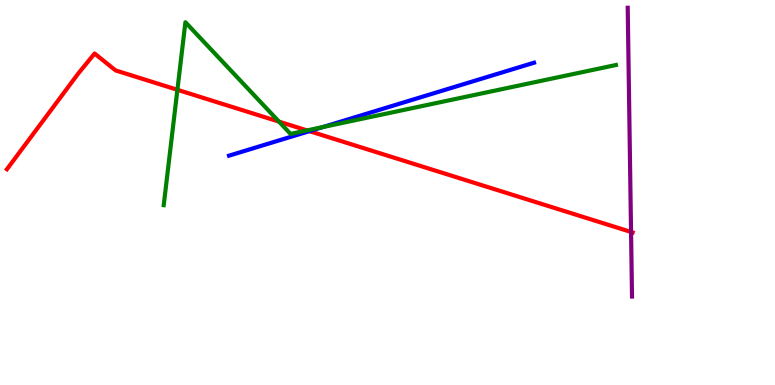[{'lines': ['blue', 'red'], 'intersections': [{'x': 3.99, 'y': 6.59}]}, {'lines': ['green', 'red'], 'intersections': [{'x': 2.29, 'y': 7.67}, {'x': 3.6, 'y': 6.84}, {'x': 3.96, 'y': 6.61}]}, {'lines': ['purple', 'red'], 'intersections': [{'x': 8.14, 'y': 3.98}]}, {'lines': ['blue', 'green'], 'intersections': [{'x': 4.17, 'y': 6.7}]}, {'lines': ['blue', 'purple'], 'intersections': []}, {'lines': ['green', 'purple'], 'intersections': []}]